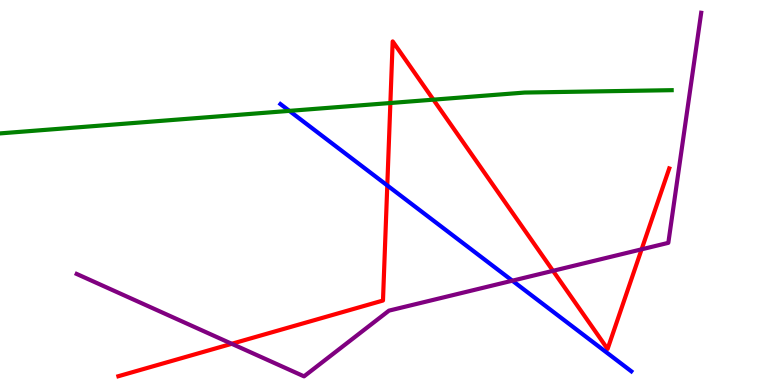[{'lines': ['blue', 'red'], 'intersections': [{'x': 5.0, 'y': 5.18}]}, {'lines': ['green', 'red'], 'intersections': [{'x': 5.04, 'y': 7.32}, {'x': 5.59, 'y': 7.41}]}, {'lines': ['purple', 'red'], 'intersections': [{'x': 2.99, 'y': 1.07}, {'x': 7.14, 'y': 2.97}, {'x': 8.28, 'y': 3.52}]}, {'lines': ['blue', 'green'], 'intersections': [{'x': 3.73, 'y': 7.12}]}, {'lines': ['blue', 'purple'], 'intersections': [{'x': 6.61, 'y': 2.71}]}, {'lines': ['green', 'purple'], 'intersections': []}]